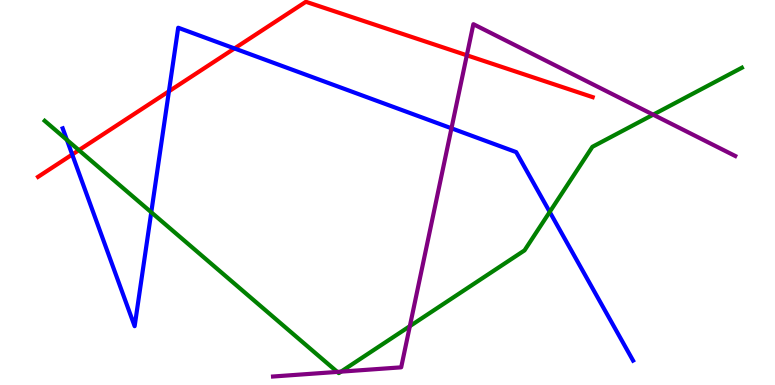[{'lines': ['blue', 'red'], 'intersections': [{'x': 0.932, 'y': 5.99}, {'x': 2.18, 'y': 7.63}, {'x': 3.03, 'y': 8.74}]}, {'lines': ['green', 'red'], 'intersections': [{'x': 1.02, 'y': 6.1}]}, {'lines': ['purple', 'red'], 'intersections': [{'x': 6.02, 'y': 8.56}]}, {'lines': ['blue', 'green'], 'intersections': [{'x': 0.863, 'y': 6.37}, {'x': 1.95, 'y': 4.49}, {'x': 7.09, 'y': 4.5}]}, {'lines': ['blue', 'purple'], 'intersections': [{'x': 5.83, 'y': 6.67}]}, {'lines': ['green', 'purple'], 'intersections': [{'x': 4.35, 'y': 0.34}, {'x': 4.4, 'y': 0.347}, {'x': 5.29, 'y': 1.53}, {'x': 8.43, 'y': 7.02}]}]